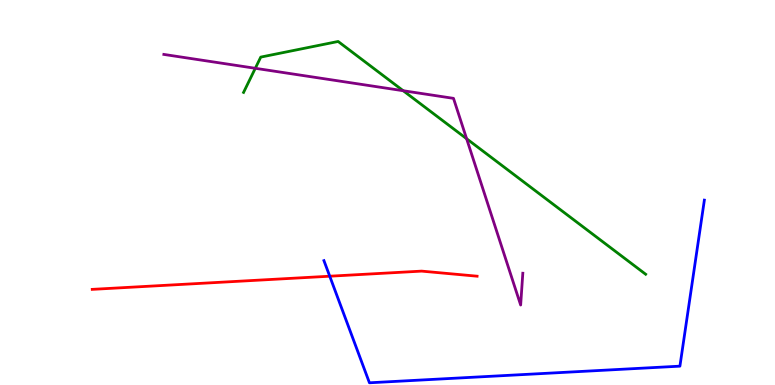[{'lines': ['blue', 'red'], 'intersections': [{'x': 4.25, 'y': 2.83}]}, {'lines': ['green', 'red'], 'intersections': []}, {'lines': ['purple', 'red'], 'intersections': []}, {'lines': ['blue', 'green'], 'intersections': []}, {'lines': ['blue', 'purple'], 'intersections': []}, {'lines': ['green', 'purple'], 'intersections': [{'x': 3.29, 'y': 8.23}, {'x': 5.2, 'y': 7.64}, {'x': 6.02, 'y': 6.4}]}]